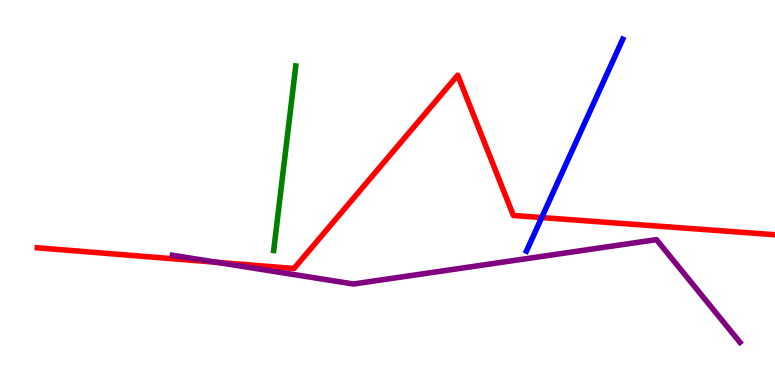[{'lines': ['blue', 'red'], 'intersections': [{'x': 6.99, 'y': 4.35}]}, {'lines': ['green', 'red'], 'intersections': []}, {'lines': ['purple', 'red'], 'intersections': [{'x': 2.79, 'y': 3.19}]}, {'lines': ['blue', 'green'], 'intersections': []}, {'lines': ['blue', 'purple'], 'intersections': []}, {'lines': ['green', 'purple'], 'intersections': []}]